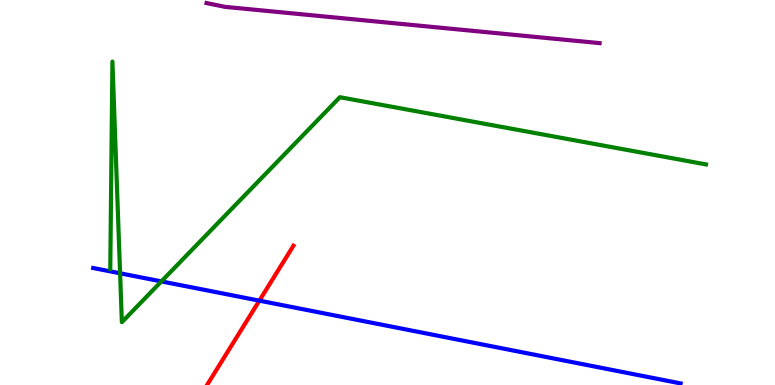[{'lines': ['blue', 'red'], 'intersections': [{'x': 3.35, 'y': 2.19}]}, {'lines': ['green', 'red'], 'intersections': []}, {'lines': ['purple', 'red'], 'intersections': []}, {'lines': ['blue', 'green'], 'intersections': [{'x': 1.55, 'y': 2.9}, {'x': 2.08, 'y': 2.69}]}, {'lines': ['blue', 'purple'], 'intersections': []}, {'lines': ['green', 'purple'], 'intersections': []}]